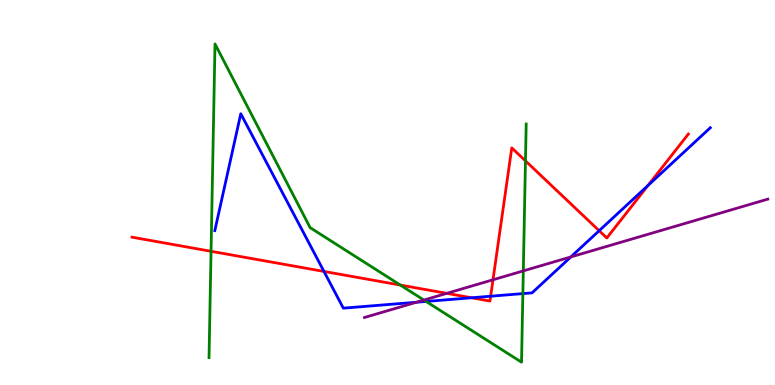[{'lines': ['blue', 'red'], 'intersections': [{'x': 4.18, 'y': 2.95}, {'x': 6.08, 'y': 2.27}, {'x': 6.33, 'y': 2.31}, {'x': 7.73, 'y': 4.01}, {'x': 8.36, 'y': 5.18}]}, {'lines': ['green', 'red'], 'intersections': [{'x': 2.72, 'y': 3.47}, {'x': 5.17, 'y': 2.6}, {'x': 6.78, 'y': 5.82}]}, {'lines': ['purple', 'red'], 'intersections': [{'x': 5.76, 'y': 2.38}, {'x': 6.36, 'y': 2.73}]}, {'lines': ['blue', 'green'], 'intersections': [{'x': 5.5, 'y': 2.17}, {'x': 6.75, 'y': 2.37}]}, {'lines': ['blue', 'purple'], 'intersections': [{'x': 5.37, 'y': 2.15}, {'x': 7.37, 'y': 3.33}]}, {'lines': ['green', 'purple'], 'intersections': [{'x': 5.47, 'y': 2.21}, {'x': 6.75, 'y': 2.96}]}]